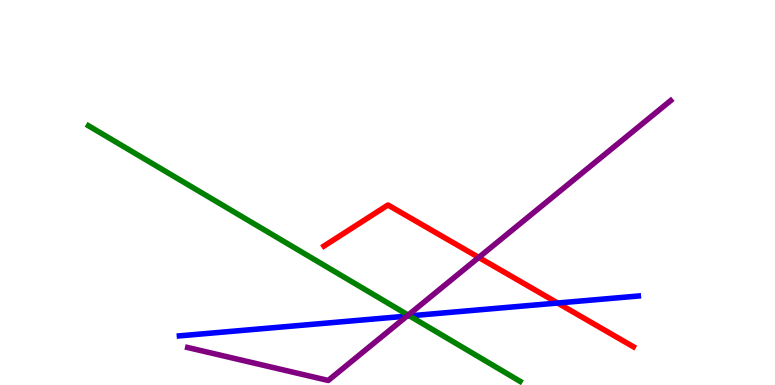[{'lines': ['blue', 'red'], 'intersections': [{'x': 7.2, 'y': 2.13}]}, {'lines': ['green', 'red'], 'intersections': []}, {'lines': ['purple', 'red'], 'intersections': [{'x': 6.18, 'y': 3.31}]}, {'lines': ['blue', 'green'], 'intersections': [{'x': 5.28, 'y': 1.8}]}, {'lines': ['blue', 'purple'], 'intersections': [{'x': 5.25, 'y': 1.79}]}, {'lines': ['green', 'purple'], 'intersections': [{'x': 5.27, 'y': 1.82}]}]